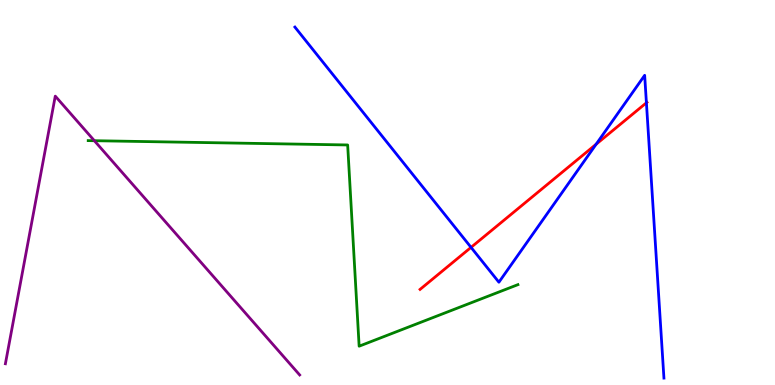[{'lines': ['blue', 'red'], 'intersections': [{'x': 6.08, 'y': 3.57}, {'x': 7.69, 'y': 6.25}, {'x': 8.34, 'y': 7.33}]}, {'lines': ['green', 'red'], 'intersections': []}, {'lines': ['purple', 'red'], 'intersections': []}, {'lines': ['blue', 'green'], 'intersections': []}, {'lines': ['blue', 'purple'], 'intersections': []}, {'lines': ['green', 'purple'], 'intersections': [{'x': 1.22, 'y': 6.35}]}]